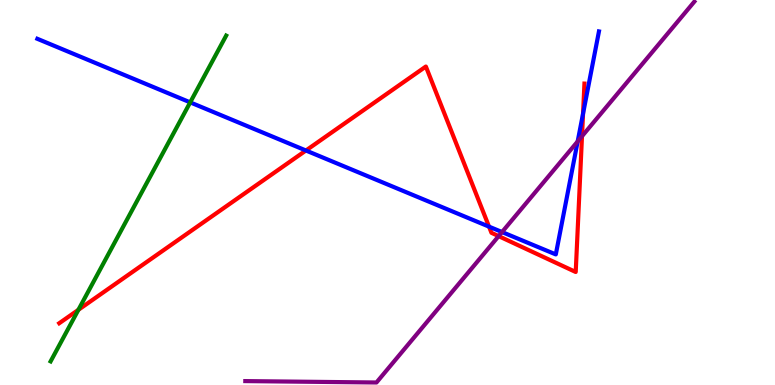[{'lines': ['blue', 'red'], 'intersections': [{'x': 3.95, 'y': 6.09}, {'x': 6.31, 'y': 4.11}, {'x': 7.52, 'y': 7.05}]}, {'lines': ['green', 'red'], 'intersections': [{'x': 1.01, 'y': 1.95}]}, {'lines': ['purple', 'red'], 'intersections': [{'x': 6.43, 'y': 3.87}, {'x': 7.51, 'y': 6.46}]}, {'lines': ['blue', 'green'], 'intersections': [{'x': 2.45, 'y': 7.34}]}, {'lines': ['blue', 'purple'], 'intersections': [{'x': 6.48, 'y': 3.97}, {'x': 7.45, 'y': 6.33}]}, {'lines': ['green', 'purple'], 'intersections': []}]